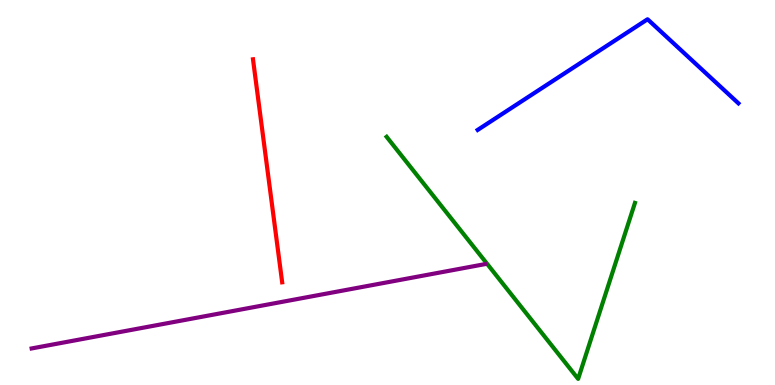[{'lines': ['blue', 'red'], 'intersections': []}, {'lines': ['green', 'red'], 'intersections': []}, {'lines': ['purple', 'red'], 'intersections': []}, {'lines': ['blue', 'green'], 'intersections': []}, {'lines': ['blue', 'purple'], 'intersections': []}, {'lines': ['green', 'purple'], 'intersections': []}]